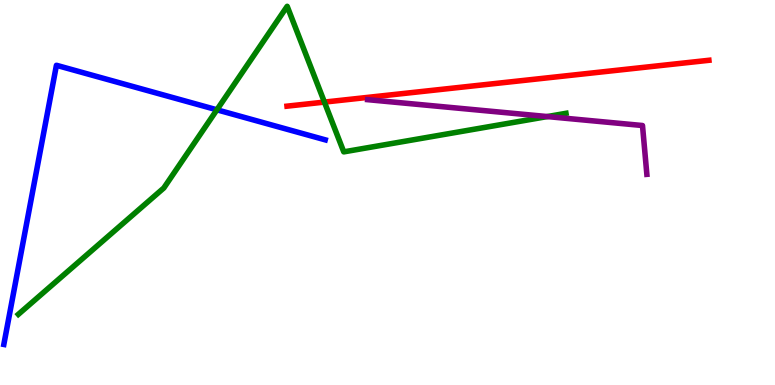[{'lines': ['blue', 'red'], 'intersections': []}, {'lines': ['green', 'red'], 'intersections': [{'x': 4.19, 'y': 7.35}]}, {'lines': ['purple', 'red'], 'intersections': []}, {'lines': ['blue', 'green'], 'intersections': [{'x': 2.8, 'y': 7.15}]}, {'lines': ['blue', 'purple'], 'intersections': []}, {'lines': ['green', 'purple'], 'intersections': [{'x': 7.06, 'y': 6.97}]}]